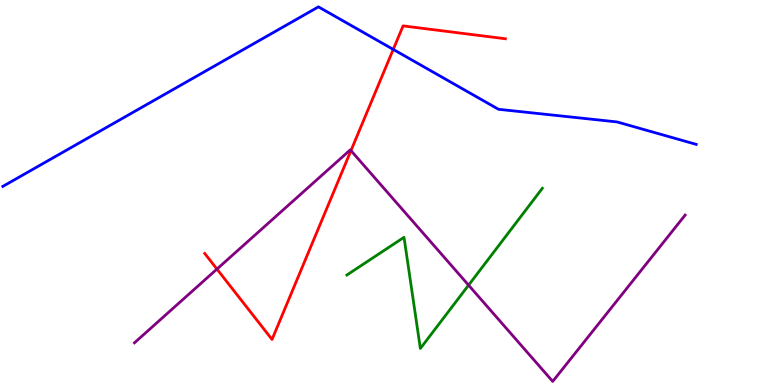[{'lines': ['blue', 'red'], 'intersections': [{'x': 5.07, 'y': 8.72}]}, {'lines': ['green', 'red'], 'intersections': []}, {'lines': ['purple', 'red'], 'intersections': [{'x': 2.8, 'y': 3.01}, {'x': 4.53, 'y': 6.09}]}, {'lines': ['blue', 'green'], 'intersections': []}, {'lines': ['blue', 'purple'], 'intersections': []}, {'lines': ['green', 'purple'], 'intersections': [{'x': 6.05, 'y': 2.59}]}]